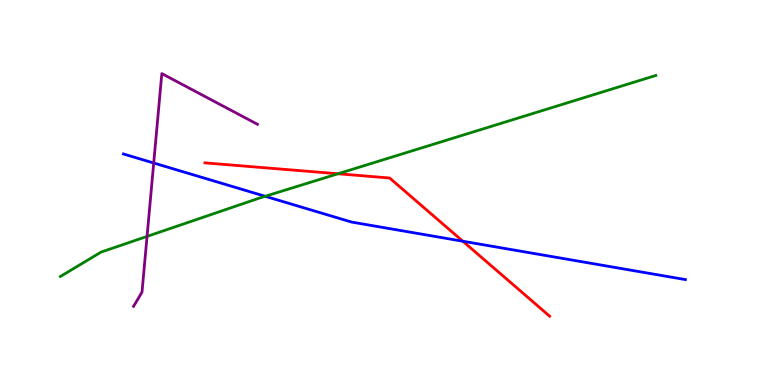[{'lines': ['blue', 'red'], 'intersections': [{'x': 5.97, 'y': 3.73}]}, {'lines': ['green', 'red'], 'intersections': [{'x': 4.36, 'y': 5.49}]}, {'lines': ['purple', 'red'], 'intersections': []}, {'lines': ['blue', 'green'], 'intersections': [{'x': 3.42, 'y': 4.9}]}, {'lines': ['blue', 'purple'], 'intersections': [{'x': 1.98, 'y': 5.77}]}, {'lines': ['green', 'purple'], 'intersections': [{'x': 1.9, 'y': 3.86}]}]